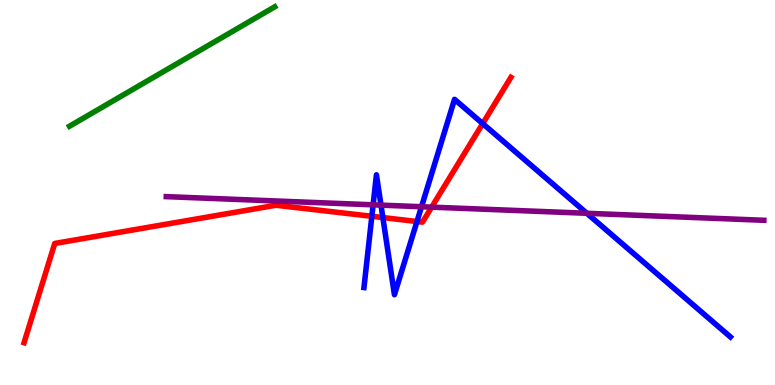[{'lines': ['blue', 'red'], 'intersections': [{'x': 4.8, 'y': 4.38}, {'x': 4.94, 'y': 4.35}, {'x': 5.38, 'y': 4.25}, {'x': 6.23, 'y': 6.79}]}, {'lines': ['green', 'red'], 'intersections': []}, {'lines': ['purple', 'red'], 'intersections': [{'x': 5.57, 'y': 4.62}]}, {'lines': ['blue', 'green'], 'intersections': []}, {'lines': ['blue', 'purple'], 'intersections': [{'x': 4.81, 'y': 4.68}, {'x': 4.92, 'y': 4.67}, {'x': 5.44, 'y': 4.63}, {'x': 7.57, 'y': 4.46}]}, {'lines': ['green', 'purple'], 'intersections': []}]